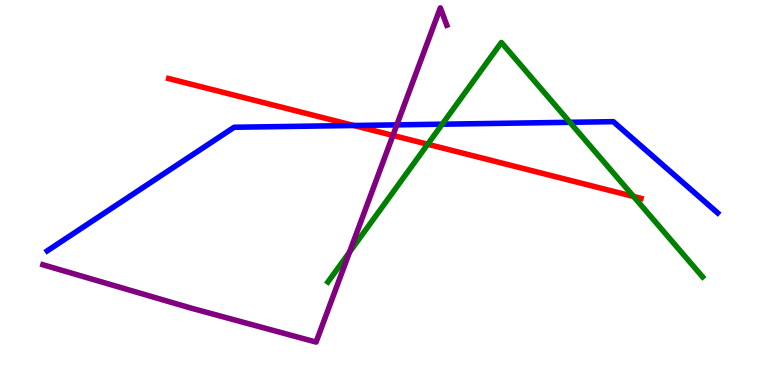[{'lines': ['blue', 'red'], 'intersections': [{'x': 4.56, 'y': 6.74}]}, {'lines': ['green', 'red'], 'intersections': [{'x': 5.52, 'y': 6.25}, {'x': 8.17, 'y': 4.9}]}, {'lines': ['purple', 'red'], 'intersections': [{'x': 5.07, 'y': 6.48}]}, {'lines': ['blue', 'green'], 'intersections': [{'x': 5.71, 'y': 6.77}, {'x': 7.35, 'y': 6.82}]}, {'lines': ['blue', 'purple'], 'intersections': [{'x': 5.12, 'y': 6.76}]}, {'lines': ['green', 'purple'], 'intersections': [{'x': 4.51, 'y': 3.45}]}]